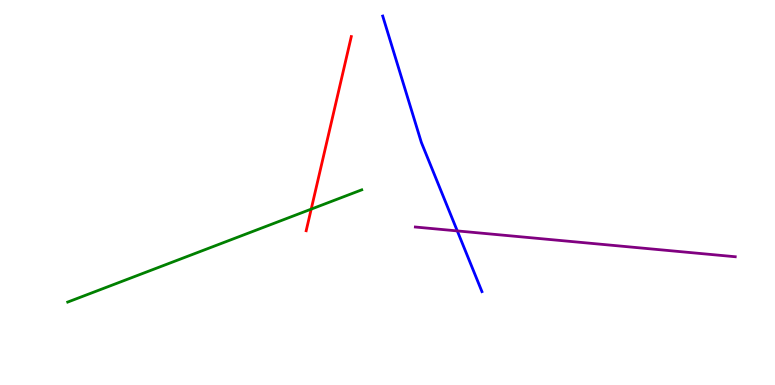[{'lines': ['blue', 'red'], 'intersections': []}, {'lines': ['green', 'red'], 'intersections': [{'x': 4.02, 'y': 4.57}]}, {'lines': ['purple', 'red'], 'intersections': []}, {'lines': ['blue', 'green'], 'intersections': []}, {'lines': ['blue', 'purple'], 'intersections': [{'x': 5.9, 'y': 4.0}]}, {'lines': ['green', 'purple'], 'intersections': []}]